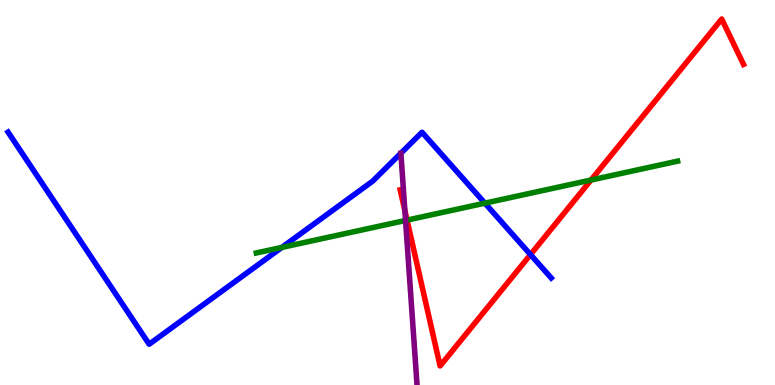[{'lines': ['blue', 'red'], 'intersections': [{'x': 6.85, 'y': 3.39}]}, {'lines': ['green', 'red'], 'intersections': [{'x': 5.25, 'y': 4.28}, {'x': 7.63, 'y': 5.32}]}, {'lines': ['purple', 'red'], 'intersections': [{'x': 5.22, 'y': 4.53}]}, {'lines': ['blue', 'green'], 'intersections': [{'x': 3.64, 'y': 3.57}, {'x': 6.26, 'y': 4.72}]}, {'lines': ['blue', 'purple'], 'intersections': []}, {'lines': ['green', 'purple'], 'intersections': [{'x': 5.23, 'y': 4.27}]}]